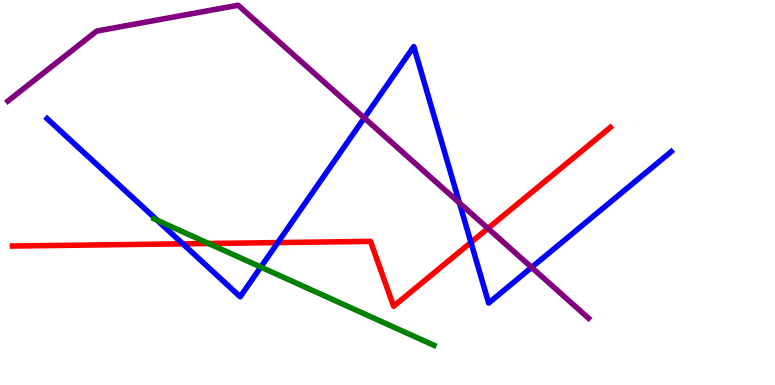[{'lines': ['blue', 'red'], 'intersections': [{'x': 2.36, 'y': 3.67}, {'x': 3.58, 'y': 3.7}, {'x': 6.08, 'y': 3.7}]}, {'lines': ['green', 'red'], 'intersections': [{'x': 2.69, 'y': 3.68}]}, {'lines': ['purple', 'red'], 'intersections': [{'x': 6.3, 'y': 4.07}]}, {'lines': ['blue', 'green'], 'intersections': [{'x': 2.03, 'y': 4.28}, {'x': 3.37, 'y': 3.06}]}, {'lines': ['blue', 'purple'], 'intersections': [{'x': 4.7, 'y': 6.94}, {'x': 5.93, 'y': 4.73}, {'x': 6.86, 'y': 3.05}]}, {'lines': ['green', 'purple'], 'intersections': []}]